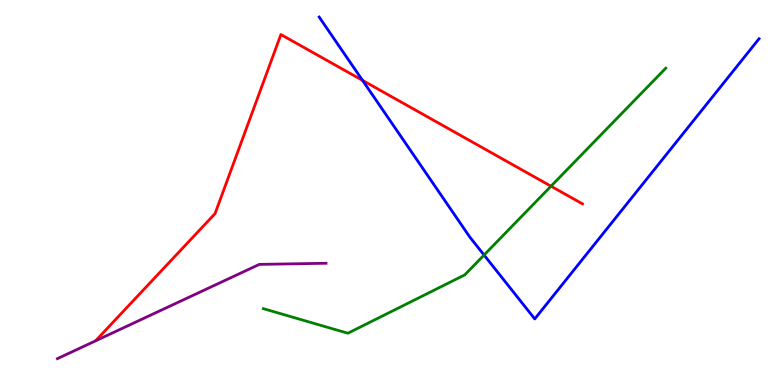[{'lines': ['blue', 'red'], 'intersections': [{'x': 4.68, 'y': 7.91}]}, {'lines': ['green', 'red'], 'intersections': [{'x': 7.11, 'y': 5.16}]}, {'lines': ['purple', 'red'], 'intersections': []}, {'lines': ['blue', 'green'], 'intersections': [{'x': 6.25, 'y': 3.38}]}, {'lines': ['blue', 'purple'], 'intersections': []}, {'lines': ['green', 'purple'], 'intersections': []}]